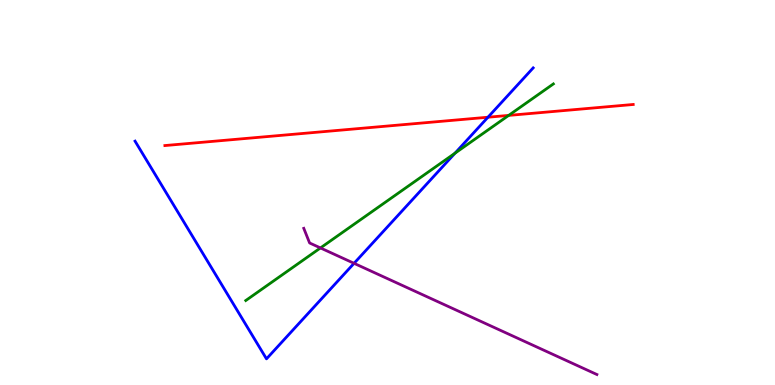[{'lines': ['blue', 'red'], 'intersections': [{'x': 6.3, 'y': 6.96}]}, {'lines': ['green', 'red'], 'intersections': [{'x': 6.56, 'y': 7.0}]}, {'lines': ['purple', 'red'], 'intersections': []}, {'lines': ['blue', 'green'], 'intersections': [{'x': 5.87, 'y': 6.02}]}, {'lines': ['blue', 'purple'], 'intersections': [{'x': 4.57, 'y': 3.16}]}, {'lines': ['green', 'purple'], 'intersections': [{'x': 4.13, 'y': 3.56}]}]